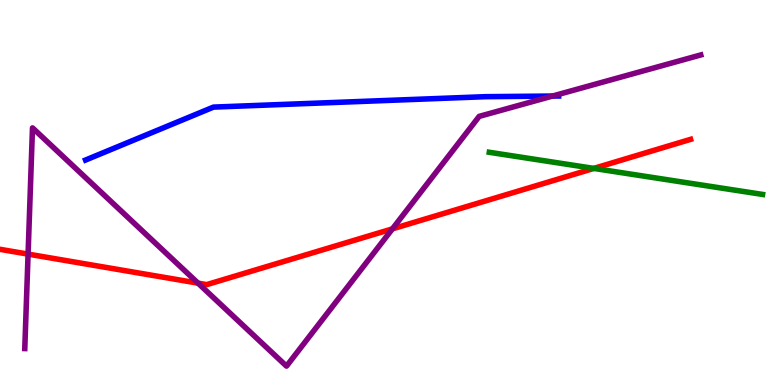[{'lines': ['blue', 'red'], 'intersections': []}, {'lines': ['green', 'red'], 'intersections': [{'x': 7.66, 'y': 5.63}]}, {'lines': ['purple', 'red'], 'intersections': [{'x': 0.362, 'y': 3.4}, {'x': 2.56, 'y': 2.65}, {'x': 5.06, 'y': 4.06}]}, {'lines': ['blue', 'green'], 'intersections': []}, {'lines': ['blue', 'purple'], 'intersections': [{'x': 7.13, 'y': 7.51}]}, {'lines': ['green', 'purple'], 'intersections': []}]